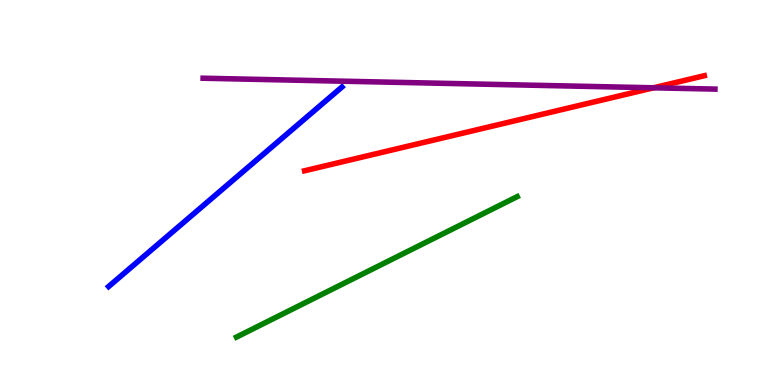[{'lines': ['blue', 'red'], 'intersections': []}, {'lines': ['green', 'red'], 'intersections': []}, {'lines': ['purple', 'red'], 'intersections': [{'x': 8.43, 'y': 7.72}]}, {'lines': ['blue', 'green'], 'intersections': []}, {'lines': ['blue', 'purple'], 'intersections': []}, {'lines': ['green', 'purple'], 'intersections': []}]